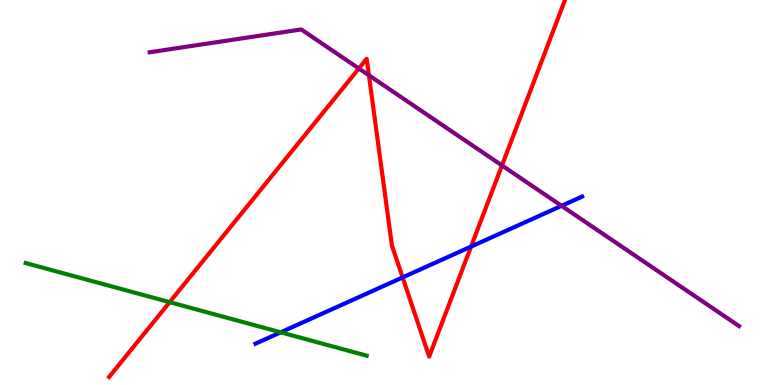[{'lines': ['blue', 'red'], 'intersections': [{'x': 5.2, 'y': 2.79}, {'x': 6.08, 'y': 3.6}]}, {'lines': ['green', 'red'], 'intersections': [{'x': 2.19, 'y': 2.15}]}, {'lines': ['purple', 'red'], 'intersections': [{'x': 4.63, 'y': 8.22}, {'x': 4.76, 'y': 8.04}, {'x': 6.48, 'y': 5.7}]}, {'lines': ['blue', 'green'], 'intersections': [{'x': 3.62, 'y': 1.37}]}, {'lines': ['blue', 'purple'], 'intersections': [{'x': 7.25, 'y': 4.65}]}, {'lines': ['green', 'purple'], 'intersections': []}]